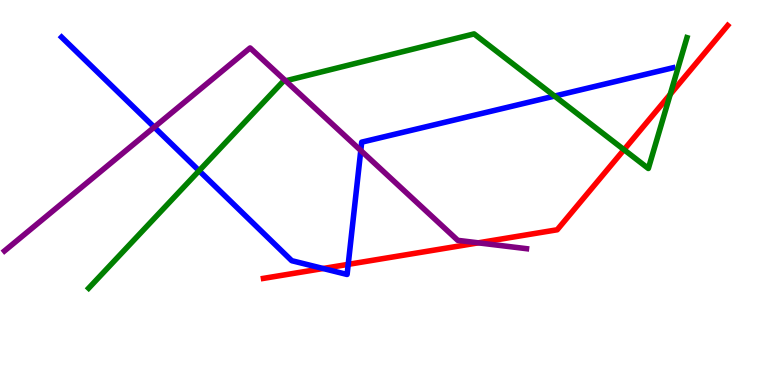[{'lines': ['blue', 'red'], 'intersections': [{'x': 4.17, 'y': 3.03}, {'x': 4.49, 'y': 3.13}]}, {'lines': ['green', 'red'], 'intersections': [{'x': 8.05, 'y': 6.11}, {'x': 8.65, 'y': 7.55}]}, {'lines': ['purple', 'red'], 'intersections': [{'x': 6.17, 'y': 3.69}]}, {'lines': ['blue', 'green'], 'intersections': [{'x': 2.57, 'y': 5.57}, {'x': 7.16, 'y': 7.5}]}, {'lines': ['blue', 'purple'], 'intersections': [{'x': 1.99, 'y': 6.7}, {'x': 4.66, 'y': 6.09}]}, {'lines': ['green', 'purple'], 'intersections': [{'x': 3.69, 'y': 7.9}]}]